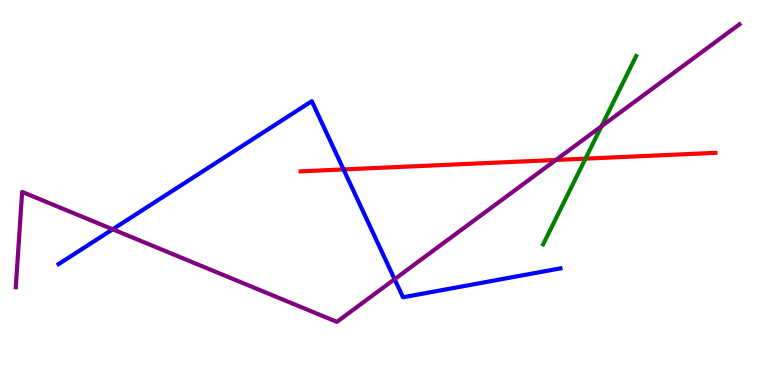[{'lines': ['blue', 'red'], 'intersections': [{'x': 4.43, 'y': 5.6}]}, {'lines': ['green', 'red'], 'intersections': [{'x': 7.55, 'y': 5.88}]}, {'lines': ['purple', 'red'], 'intersections': [{'x': 7.17, 'y': 5.85}]}, {'lines': ['blue', 'green'], 'intersections': []}, {'lines': ['blue', 'purple'], 'intersections': [{'x': 1.45, 'y': 4.04}, {'x': 5.09, 'y': 2.75}]}, {'lines': ['green', 'purple'], 'intersections': [{'x': 7.76, 'y': 6.72}]}]